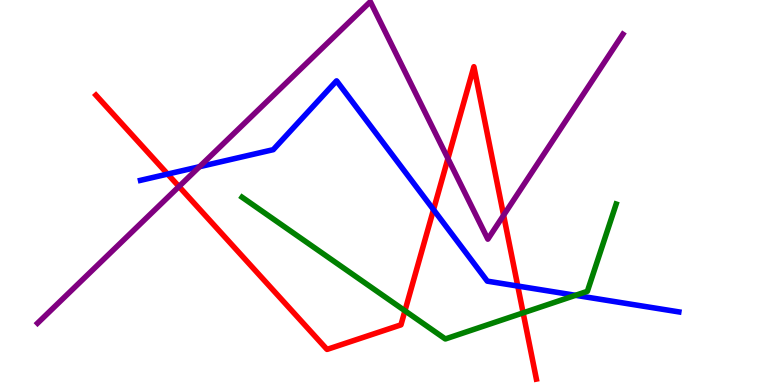[{'lines': ['blue', 'red'], 'intersections': [{'x': 2.16, 'y': 5.48}, {'x': 5.59, 'y': 4.55}, {'x': 6.68, 'y': 2.57}]}, {'lines': ['green', 'red'], 'intersections': [{'x': 5.23, 'y': 1.93}, {'x': 6.75, 'y': 1.87}]}, {'lines': ['purple', 'red'], 'intersections': [{'x': 2.31, 'y': 5.15}, {'x': 5.78, 'y': 5.88}, {'x': 6.5, 'y': 4.41}]}, {'lines': ['blue', 'green'], 'intersections': [{'x': 7.43, 'y': 2.33}]}, {'lines': ['blue', 'purple'], 'intersections': [{'x': 2.57, 'y': 5.67}]}, {'lines': ['green', 'purple'], 'intersections': []}]